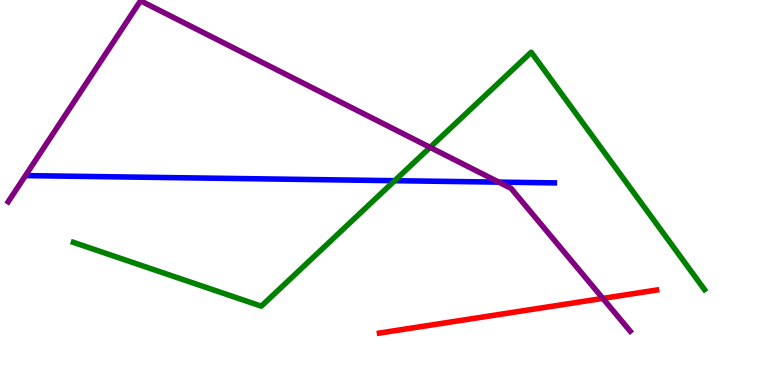[{'lines': ['blue', 'red'], 'intersections': []}, {'lines': ['green', 'red'], 'intersections': []}, {'lines': ['purple', 'red'], 'intersections': [{'x': 7.78, 'y': 2.25}]}, {'lines': ['blue', 'green'], 'intersections': [{'x': 5.09, 'y': 5.31}]}, {'lines': ['blue', 'purple'], 'intersections': [{'x': 6.44, 'y': 5.27}]}, {'lines': ['green', 'purple'], 'intersections': [{'x': 5.55, 'y': 6.17}]}]